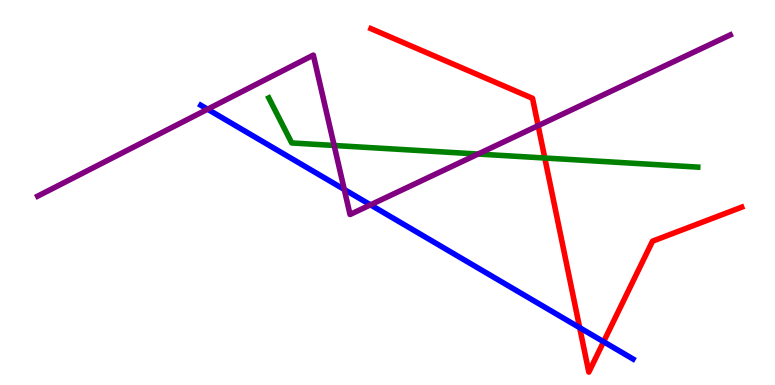[{'lines': ['blue', 'red'], 'intersections': [{'x': 7.48, 'y': 1.49}, {'x': 7.79, 'y': 1.12}]}, {'lines': ['green', 'red'], 'intersections': [{'x': 7.03, 'y': 5.9}]}, {'lines': ['purple', 'red'], 'intersections': [{'x': 6.94, 'y': 6.74}]}, {'lines': ['blue', 'green'], 'intersections': []}, {'lines': ['blue', 'purple'], 'intersections': [{'x': 2.68, 'y': 7.16}, {'x': 4.44, 'y': 5.08}, {'x': 4.78, 'y': 4.68}]}, {'lines': ['green', 'purple'], 'intersections': [{'x': 4.31, 'y': 6.22}, {'x': 6.17, 'y': 6.0}]}]